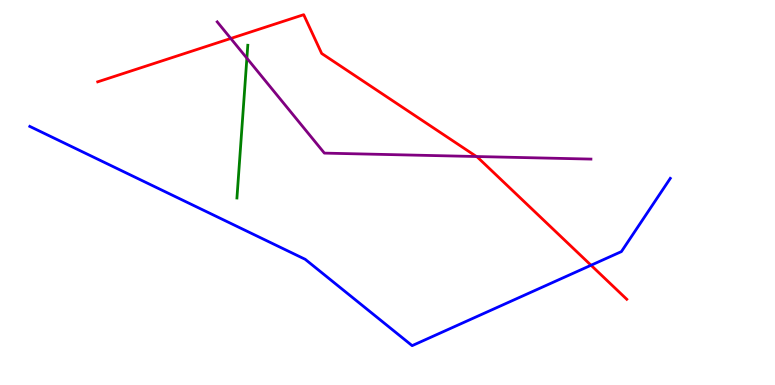[{'lines': ['blue', 'red'], 'intersections': [{'x': 7.63, 'y': 3.11}]}, {'lines': ['green', 'red'], 'intersections': []}, {'lines': ['purple', 'red'], 'intersections': [{'x': 2.98, 'y': 9.0}, {'x': 6.15, 'y': 5.93}]}, {'lines': ['blue', 'green'], 'intersections': []}, {'lines': ['blue', 'purple'], 'intersections': []}, {'lines': ['green', 'purple'], 'intersections': [{'x': 3.19, 'y': 8.49}]}]